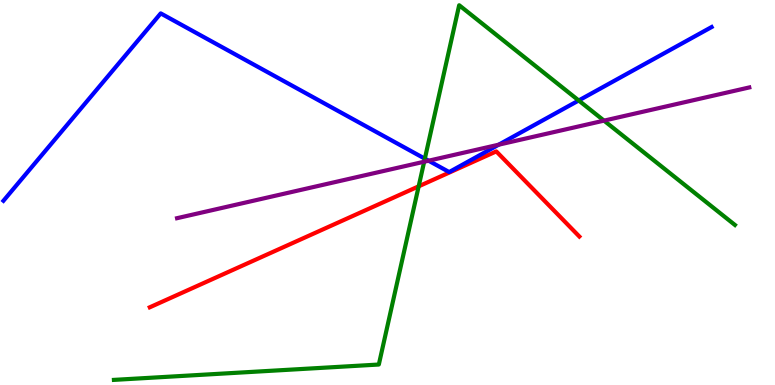[{'lines': ['blue', 'red'], 'intersections': []}, {'lines': ['green', 'red'], 'intersections': [{'x': 5.4, 'y': 5.16}]}, {'lines': ['purple', 'red'], 'intersections': []}, {'lines': ['blue', 'green'], 'intersections': [{'x': 5.48, 'y': 5.88}, {'x': 7.47, 'y': 7.39}]}, {'lines': ['blue', 'purple'], 'intersections': [{'x': 5.53, 'y': 5.83}, {'x': 6.44, 'y': 6.24}]}, {'lines': ['green', 'purple'], 'intersections': [{'x': 5.47, 'y': 5.8}, {'x': 7.79, 'y': 6.87}]}]